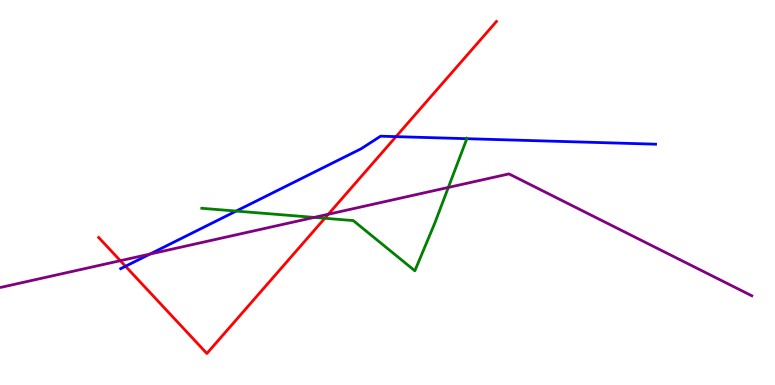[{'lines': ['blue', 'red'], 'intersections': [{'x': 1.62, 'y': 3.08}, {'x': 5.11, 'y': 6.45}]}, {'lines': ['green', 'red'], 'intersections': [{'x': 4.19, 'y': 4.33}]}, {'lines': ['purple', 'red'], 'intersections': [{'x': 1.55, 'y': 3.23}, {'x': 4.24, 'y': 4.44}]}, {'lines': ['blue', 'green'], 'intersections': [{'x': 3.05, 'y': 4.52}, {'x': 6.02, 'y': 6.4}]}, {'lines': ['blue', 'purple'], 'intersections': [{'x': 1.93, 'y': 3.4}]}, {'lines': ['green', 'purple'], 'intersections': [{'x': 4.05, 'y': 4.35}, {'x': 5.78, 'y': 5.13}]}]